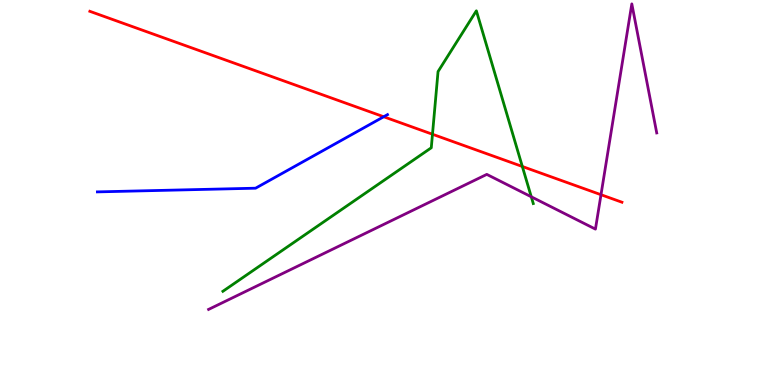[{'lines': ['blue', 'red'], 'intersections': [{'x': 4.95, 'y': 6.97}]}, {'lines': ['green', 'red'], 'intersections': [{'x': 5.58, 'y': 6.51}, {'x': 6.74, 'y': 5.68}]}, {'lines': ['purple', 'red'], 'intersections': [{'x': 7.75, 'y': 4.94}]}, {'lines': ['blue', 'green'], 'intersections': []}, {'lines': ['blue', 'purple'], 'intersections': []}, {'lines': ['green', 'purple'], 'intersections': [{'x': 6.86, 'y': 4.89}]}]